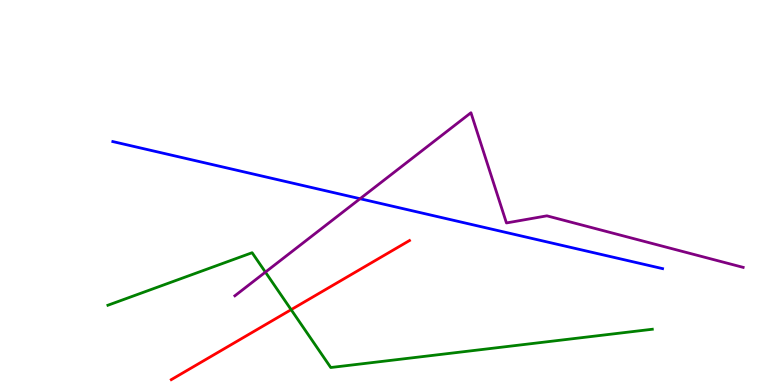[{'lines': ['blue', 'red'], 'intersections': []}, {'lines': ['green', 'red'], 'intersections': [{'x': 3.76, 'y': 1.96}]}, {'lines': ['purple', 'red'], 'intersections': []}, {'lines': ['blue', 'green'], 'intersections': []}, {'lines': ['blue', 'purple'], 'intersections': [{'x': 4.65, 'y': 4.84}]}, {'lines': ['green', 'purple'], 'intersections': [{'x': 3.42, 'y': 2.93}]}]